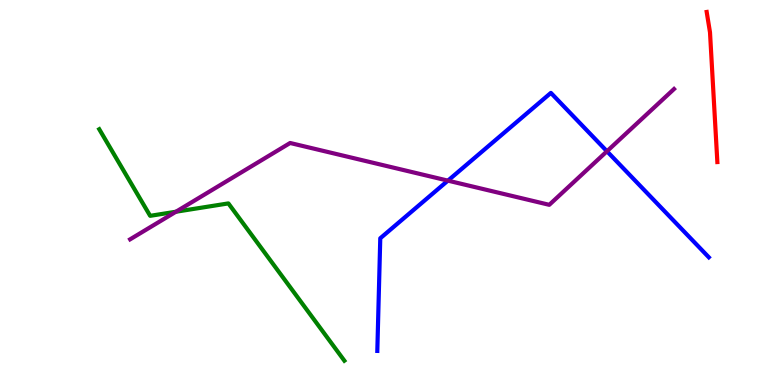[{'lines': ['blue', 'red'], 'intersections': []}, {'lines': ['green', 'red'], 'intersections': []}, {'lines': ['purple', 'red'], 'intersections': []}, {'lines': ['blue', 'green'], 'intersections': []}, {'lines': ['blue', 'purple'], 'intersections': [{'x': 5.78, 'y': 5.31}, {'x': 7.83, 'y': 6.07}]}, {'lines': ['green', 'purple'], 'intersections': [{'x': 2.27, 'y': 4.5}]}]